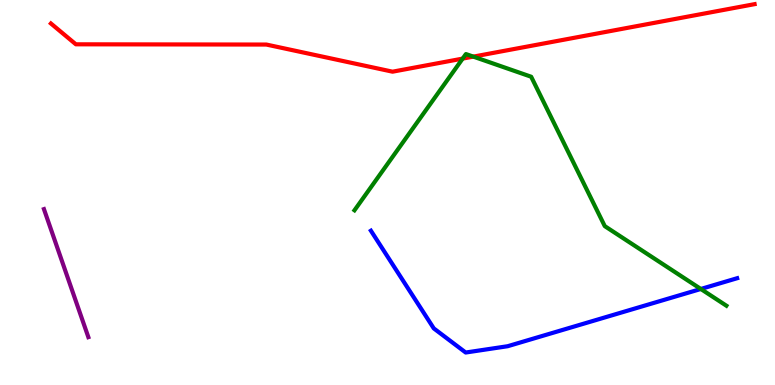[{'lines': ['blue', 'red'], 'intersections': []}, {'lines': ['green', 'red'], 'intersections': [{'x': 5.97, 'y': 8.48}, {'x': 6.11, 'y': 8.53}]}, {'lines': ['purple', 'red'], 'intersections': []}, {'lines': ['blue', 'green'], 'intersections': [{'x': 9.04, 'y': 2.49}]}, {'lines': ['blue', 'purple'], 'intersections': []}, {'lines': ['green', 'purple'], 'intersections': []}]